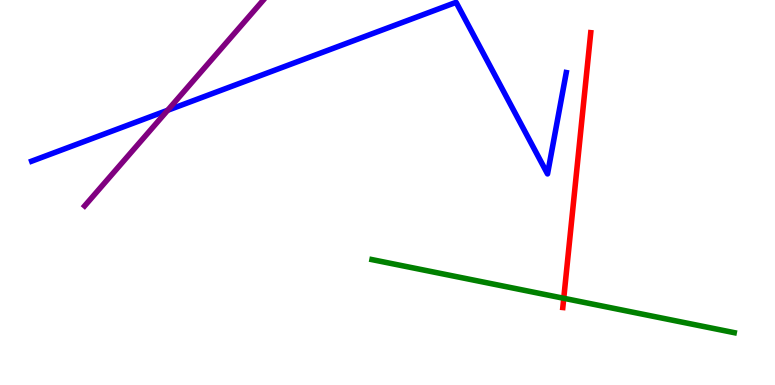[{'lines': ['blue', 'red'], 'intersections': []}, {'lines': ['green', 'red'], 'intersections': [{'x': 7.27, 'y': 2.25}]}, {'lines': ['purple', 'red'], 'intersections': []}, {'lines': ['blue', 'green'], 'intersections': []}, {'lines': ['blue', 'purple'], 'intersections': [{'x': 2.16, 'y': 7.14}]}, {'lines': ['green', 'purple'], 'intersections': []}]